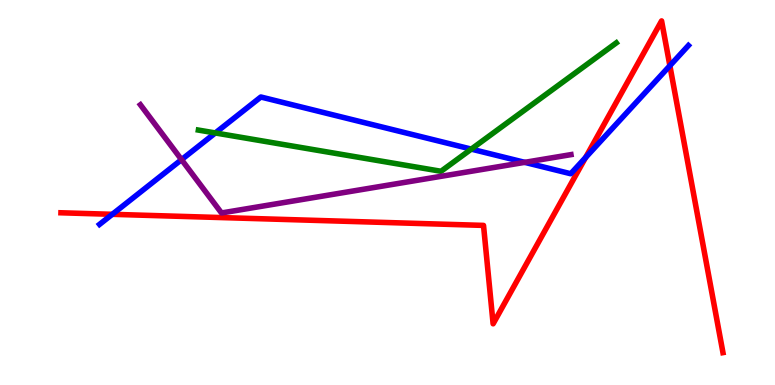[{'lines': ['blue', 'red'], 'intersections': [{'x': 1.45, 'y': 4.43}, {'x': 7.56, 'y': 5.91}, {'x': 8.64, 'y': 8.29}]}, {'lines': ['green', 'red'], 'intersections': []}, {'lines': ['purple', 'red'], 'intersections': []}, {'lines': ['blue', 'green'], 'intersections': [{'x': 2.78, 'y': 6.55}, {'x': 6.08, 'y': 6.13}]}, {'lines': ['blue', 'purple'], 'intersections': [{'x': 2.34, 'y': 5.85}, {'x': 6.77, 'y': 5.78}]}, {'lines': ['green', 'purple'], 'intersections': []}]